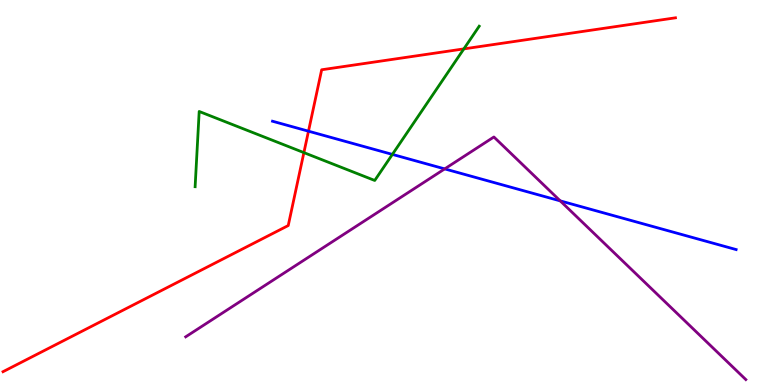[{'lines': ['blue', 'red'], 'intersections': [{'x': 3.98, 'y': 6.59}]}, {'lines': ['green', 'red'], 'intersections': [{'x': 3.92, 'y': 6.04}, {'x': 5.99, 'y': 8.73}]}, {'lines': ['purple', 'red'], 'intersections': []}, {'lines': ['blue', 'green'], 'intersections': [{'x': 5.06, 'y': 5.99}]}, {'lines': ['blue', 'purple'], 'intersections': [{'x': 5.74, 'y': 5.61}, {'x': 7.23, 'y': 4.78}]}, {'lines': ['green', 'purple'], 'intersections': []}]